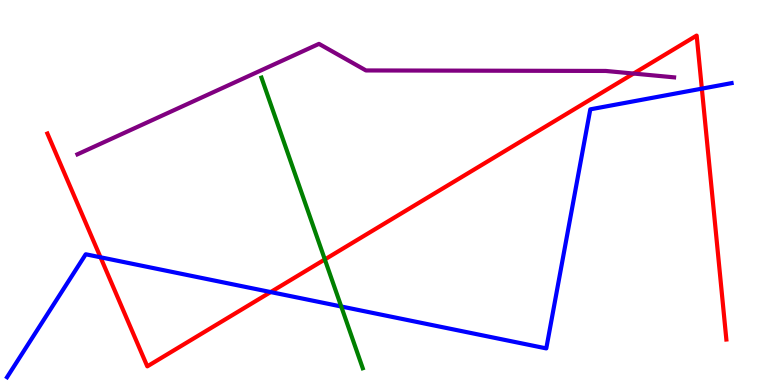[{'lines': ['blue', 'red'], 'intersections': [{'x': 1.3, 'y': 3.32}, {'x': 3.49, 'y': 2.41}, {'x': 9.06, 'y': 7.7}]}, {'lines': ['green', 'red'], 'intersections': [{'x': 4.19, 'y': 3.26}]}, {'lines': ['purple', 'red'], 'intersections': [{'x': 8.17, 'y': 8.09}]}, {'lines': ['blue', 'green'], 'intersections': [{'x': 4.4, 'y': 2.04}]}, {'lines': ['blue', 'purple'], 'intersections': []}, {'lines': ['green', 'purple'], 'intersections': []}]